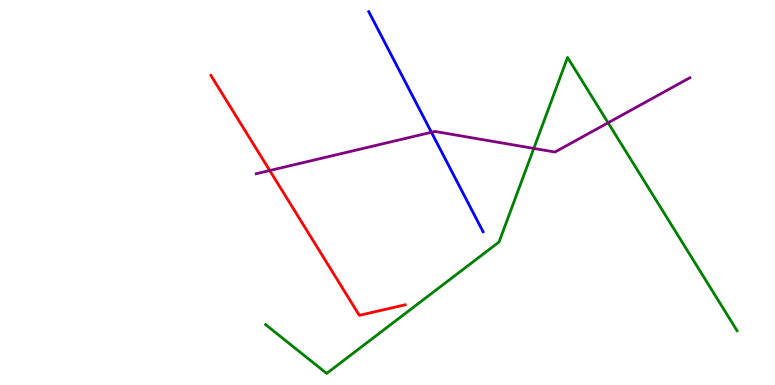[{'lines': ['blue', 'red'], 'intersections': []}, {'lines': ['green', 'red'], 'intersections': []}, {'lines': ['purple', 'red'], 'intersections': [{'x': 3.48, 'y': 5.57}]}, {'lines': ['blue', 'green'], 'intersections': []}, {'lines': ['blue', 'purple'], 'intersections': [{'x': 5.57, 'y': 6.56}]}, {'lines': ['green', 'purple'], 'intersections': [{'x': 6.89, 'y': 6.15}, {'x': 7.85, 'y': 6.81}]}]